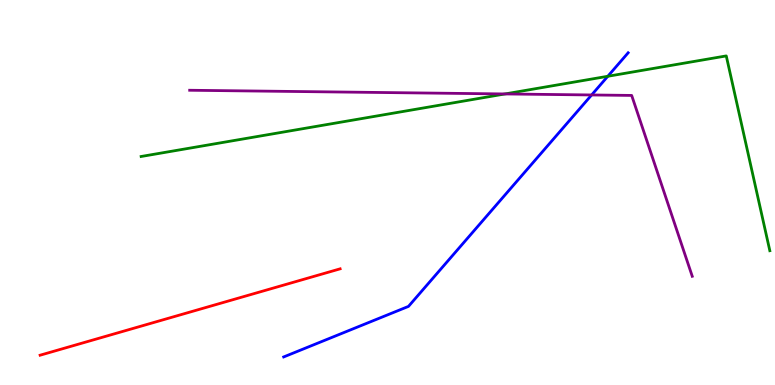[{'lines': ['blue', 'red'], 'intersections': []}, {'lines': ['green', 'red'], 'intersections': []}, {'lines': ['purple', 'red'], 'intersections': []}, {'lines': ['blue', 'green'], 'intersections': [{'x': 7.84, 'y': 8.02}]}, {'lines': ['blue', 'purple'], 'intersections': [{'x': 7.63, 'y': 7.53}]}, {'lines': ['green', 'purple'], 'intersections': [{'x': 6.52, 'y': 7.56}]}]